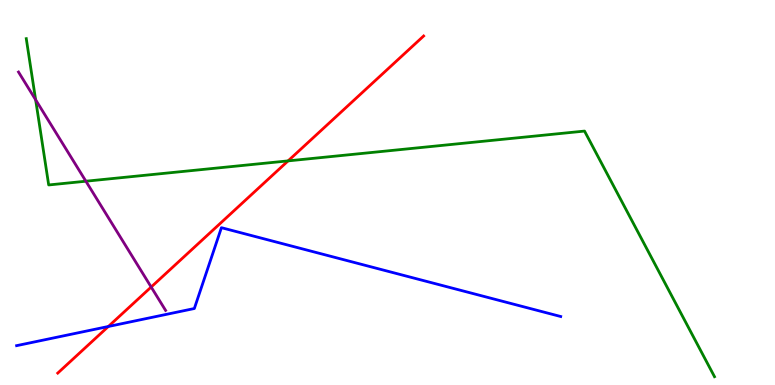[{'lines': ['blue', 'red'], 'intersections': [{'x': 1.4, 'y': 1.52}]}, {'lines': ['green', 'red'], 'intersections': [{'x': 3.72, 'y': 5.82}]}, {'lines': ['purple', 'red'], 'intersections': [{'x': 1.95, 'y': 2.54}]}, {'lines': ['blue', 'green'], 'intersections': []}, {'lines': ['blue', 'purple'], 'intersections': []}, {'lines': ['green', 'purple'], 'intersections': [{'x': 0.46, 'y': 7.41}, {'x': 1.11, 'y': 5.29}]}]